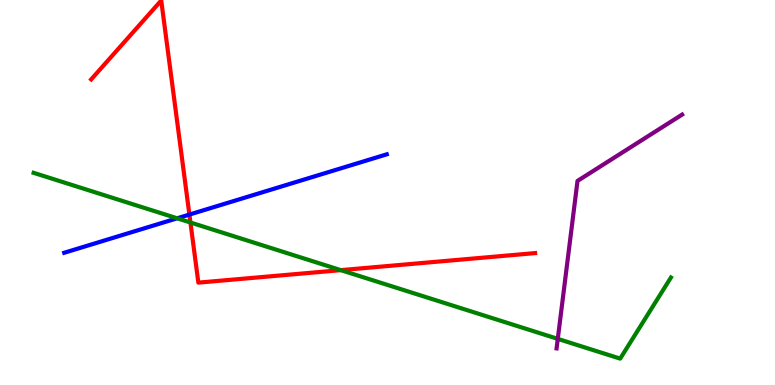[{'lines': ['blue', 'red'], 'intersections': [{'x': 2.44, 'y': 4.43}]}, {'lines': ['green', 'red'], 'intersections': [{'x': 2.46, 'y': 4.22}, {'x': 4.4, 'y': 2.98}]}, {'lines': ['purple', 'red'], 'intersections': []}, {'lines': ['blue', 'green'], 'intersections': [{'x': 2.29, 'y': 4.33}]}, {'lines': ['blue', 'purple'], 'intersections': []}, {'lines': ['green', 'purple'], 'intersections': [{'x': 7.2, 'y': 1.2}]}]